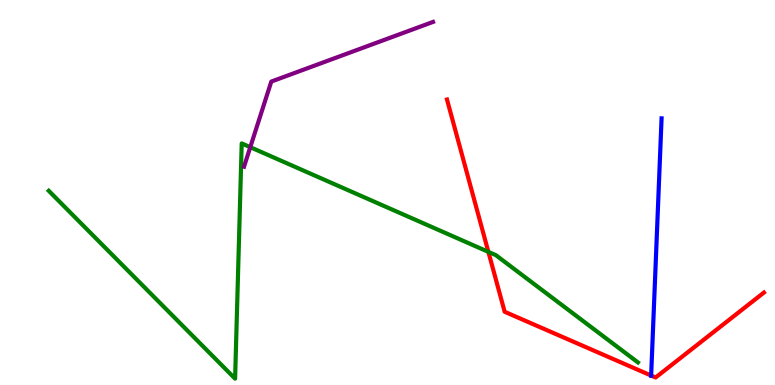[{'lines': ['blue', 'red'], 'intersections': [{'x': 8.4, 'y': 0.246}]}, {'lines': ['green', 'red'], 'intersections': [{'x': 6.3, 'y': 3.46}]}, {'lines': ['purple', 'red'], 'intersections': []}, {'lines': ['blue', 'green'], 'intersections': []}, {'lines': ['blue', 'purple'], 'intersections': []}, {'lines': ['green', 'purple'], 'intersections': [{'x': 3.23, 'y': 6.18}]}]